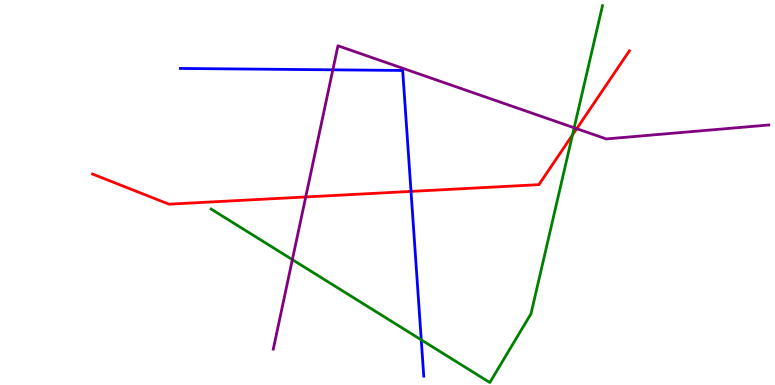[{'lines': ['blue', 'red'], 'intersections': [{'x': 5.3, 'y': 5.03}]}, {'lines': ['green', 'red'], 'intersections': [{'x': 7.39, 'y': 6.49}]}, {'lines': ['purple', 'red'], 'intersections': [{'x': 3.94, 'y': 4.88}, {'x': 7.44, 'y': 6.66}]}, {'lines': ['blue', 'green'], 'intersections': [{'x': 5.44, 'y': 1.17}]}, {'lines': ['blue', 'purple'], 'intersections': [{'x': 4.29, 'y': 8.19}]}, {'lines': ['green', 'purple'], 'intersections': [{'x': 3.77, 'y': 3.26}, {'x': 7.41, 'y': 6.68}]}]